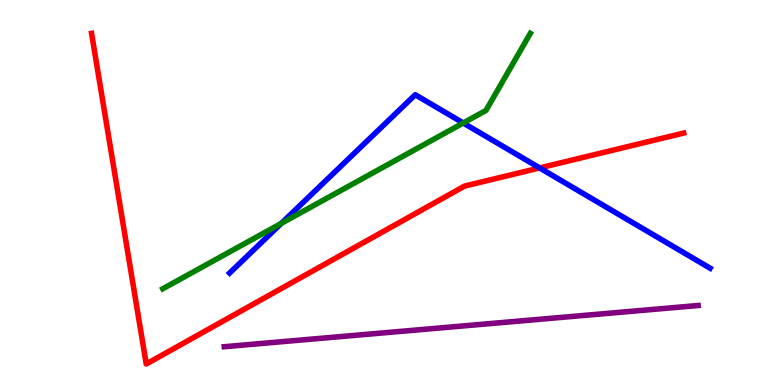[{'lines': ['blue', 'red'], 'intersections': [{'x': 6.96, 'y': 5.64}]}, {'lines': ['green', 'red'], 'intersections': []}, {'lines': ['purple', 'red'], 'intersections': []}, {'lines': ['blue', 'green'], 'intersections': [{'x': 3.63, 'y': 4.2}, {'x': 5.98, 'y': 6.81}]}, {'lines': ['blue', 'purple'], 'intersections': []}, {'lines': ['green', 'purple'], 'intersections': []}]